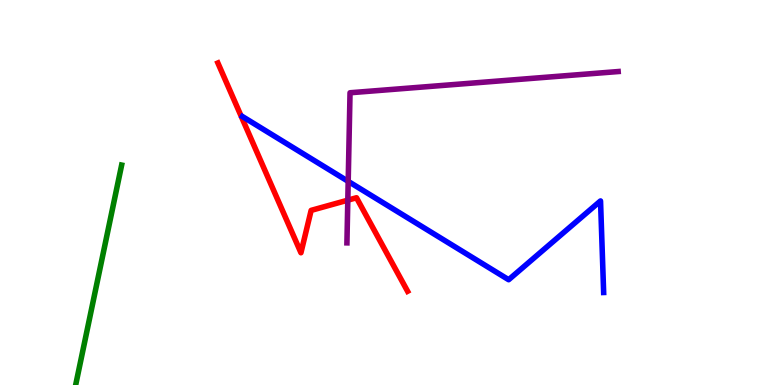[{'lines': ['blue', 'red'], 'intersections': []}, {'lines': ['green', 'red'], 'intersections': []}, {'lines': ['purple', 'red'], 'intersections': [{'x': 4.49, 'y': 4.8}]}, {'lines': ['blue', 'green'], 'intersections': []}, {'lines': ['blue', 'purple'], 'intersections': [{'x': 4.49, 'y': 5.29}]}, {'lines': ['green', 'purple'], 'intersections': []}]